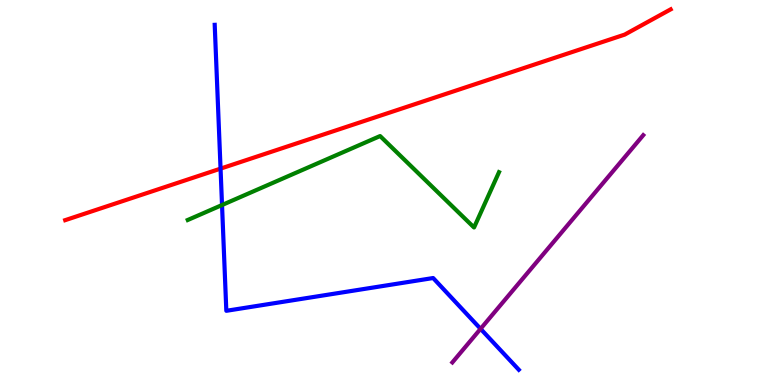[{'lines': ['blue', 'red'], 'intersections': [{'x': 2.85, 'y': 5.62}]}, {'lines': ['green', 'red'], 'intersections': []}, {'lines': ['purple', 'red'], 'intersections': []}, {'lines': ['blue', 'green'], 'intersections': [{'x': 2.86, 'y': 4.67}]}, {'lines': ['blue', 'purple'], 'intersections': [{'x': 6.2, 'y': 1.46}]}, {'lines': ['green', 'purple'], 'intersections': []}]